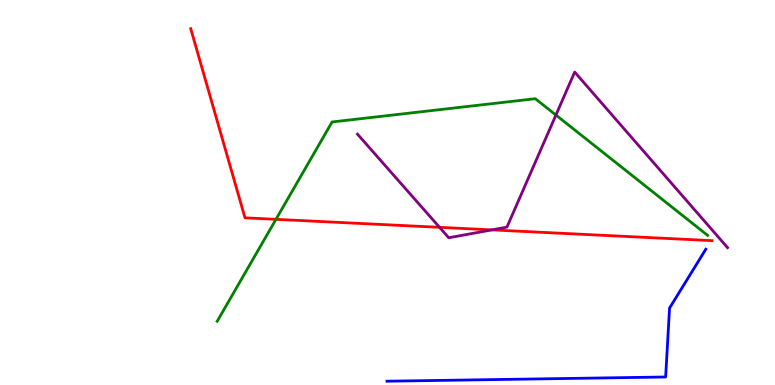[{'lines': ['blue', 'red'], 'intersections': []}, {'lines': ['green', 'red'], 'intersections': [{'x': 3.56, 'y': 4.3}]}, {'lines': ['purple', 'red'], 'intersections': [{'x': 5.67, 'y': 4.1}, {'x': 6.35, 'y': 4.03}]}, {'lines': ['blue', 'green'], 'intersections': []}, {'lines': ['blue', 'purple'], 'intersections': []}, {'lines': ['green', 'purple'], 'intersections': [{'x': 7.17, 'y': 7.01}]}]